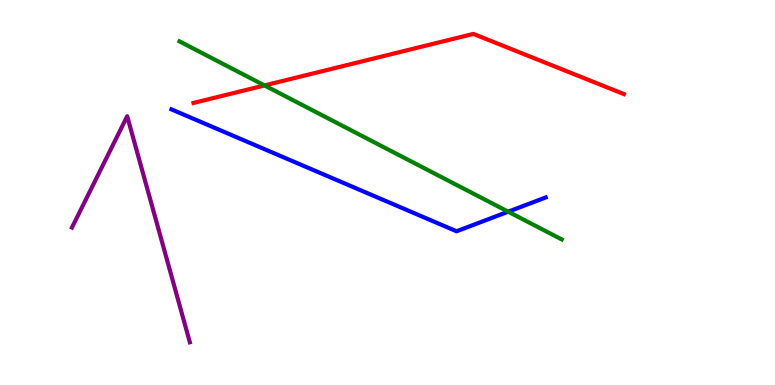[{'lines': ['blue', 'red'], 'intersections': []}, {'lines': ['green', 'red'], 'intersections': [{'x': 3.41, 'y': 7.78}]}, {'lines': ['purple', 'red'], 'intersections': []}, {'lines': ['blue', 'green'], 'intersections': [{'x': 6.56, 'y': 4.5}]}, {'lines': ['blue', 'purple'], 'intersections': []}, {'lines': ['green', 'purple'], 'intersections': []}]